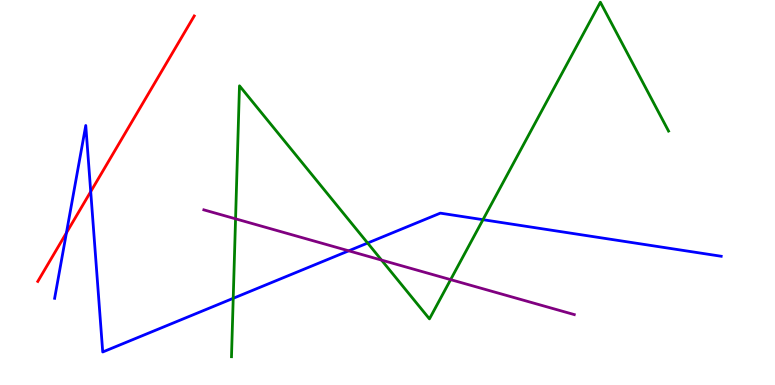[{'lines': ['blue', 'red'], 'intersections': [{'x': 0.857, 'y': 3.95}, {'x': 1.17, 'y': 5.02}]}, {'lines': ['green', 'red'], 'intersections': []}, {'lines': ['purple', 'red'], 'intersections': []}, {'lines': ['blue', 'green'], 'intersections': [{'x': 3.01, 'y': 2.25}, {'x': 4.74, 'y': 3.69}, {'x': 6.23, 'y': 4.29}]}, {'lines': ['blue', 'purple'], 'intersections': [{'x': 4.5, 'y': 3.49}]}, {'lines': ['green', 'purple'], 'intersections': [{'x': 3.04, 'y': 4.32}, {'x': 4.92, 'y': 3.24}, {'x': 5.81, 'y': 2.74}]}]